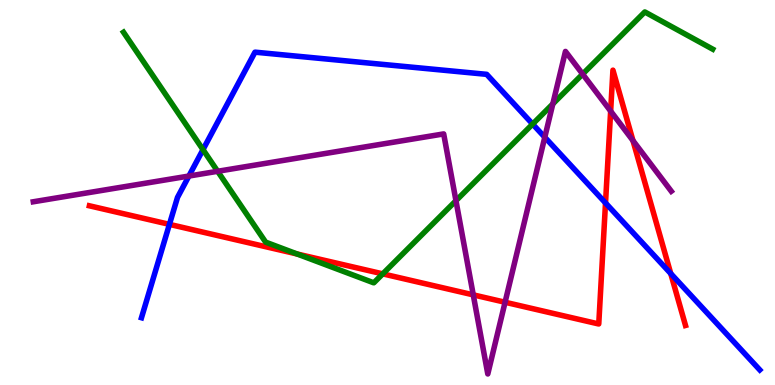[{'lines': ['blue', 'red'], 'intersections': [{'x': 2.19, 'y': 4.17}, {'x': 7.81, 'y': 4.73}, {'x': 8.65, 'y': 2.89}]}, {'lines': ['green', 'red'], 'intersections': [{'x': 3.83, 'y': 3.4}, {'x': 4.94, 'y': 2.89}]}, {'lines': ['purple', 'red'], 'intersections': [{'x': 6.11, 'y': 2.34}, {'x': 6.52, 'y': 2.15}, {'x': 7.88, 'y': 7.11}, {'x': 8.17, 'y': 6.35}]}, {'lines': ['blue', 'green'], 'intersections': [{'x': 2.62, 'y': 6.11}, {'x': 6.87, 'y': 6.78}]}, {'lines': ['blue', 'purple'], 'intersections': [{'x': 2.44, 'y': 5.43}, {'x': 7.03, 'y': 6.44}]}, {'lines': ['green', 'purple'], 'intersections': [{'x': 2.81, 'y': 5.55}, {'x': 5.88, 'y': 4.79}, {'x': 7.13, 'y': 7.3}, {'x': 7.52, 'y': 8.08}]}]